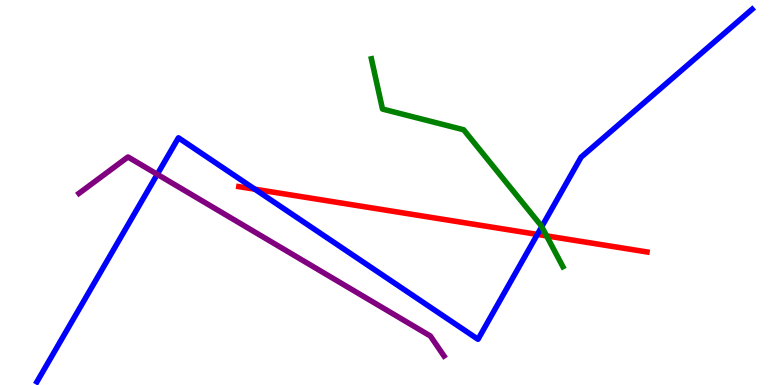[{'lines': ['blue', 'red'], 'intersections': [{'x': 3.29, 'y': 5.09}, {'x': 6.93, 'y': 3.91}]}, {'lines': ['green', 'red'], 'intersections': [{'x': 7.05, 'y': 3.87}]}, {'lines': ['purple', 'red'], 'intersections': []}, {'lines': ['blue', 'green'], 'intersections': [{'x': 6.99, 'y': 4.11}]}, {'lines': ['blue', 'purple'], 'intersections': [{'x': 2.03, 'y': 5.47}]}, {'lines': ['green', 'purple'], 'intersections': []}]